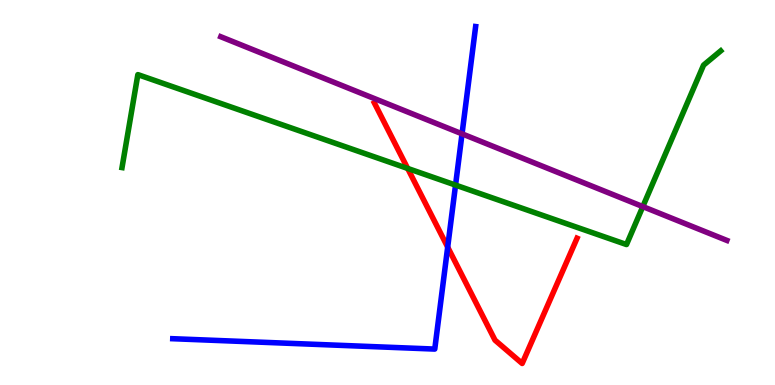[{'lines': ['blue', 'red'], 'intersections': [{'x': 5.78, 'y': 3.58}]}, {'lines': ['green', 'red'], 'intersections': [{'x': 5.26, 'y': 5.62}]}, {'lines': ['purple', 'red'], 'intersections': []}, {'lines': ['blue', 'green'], 'intersections': [{'x': 5.88, 'y': 5.19}]}, {'lines': ['blue', 'purple'], 'intersections': [{'x': 5.96, 'y': 6.52}]}, {'lines': ['green', 'purple'], 'intersections': [{'x': 8.29, 'y': 4.63}]}]